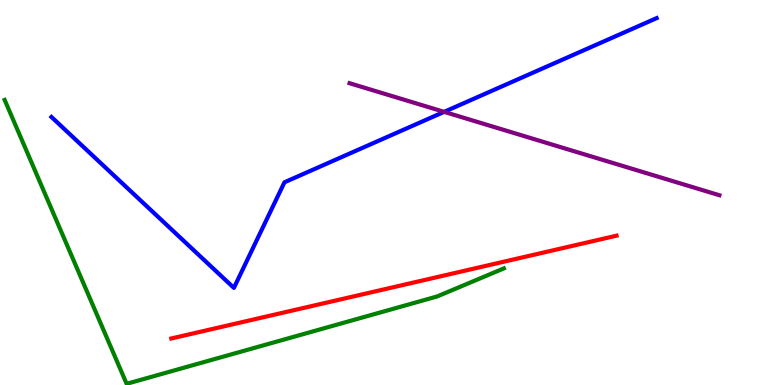[{'lines': ['blue', 'red'], 'intersections': []}, {'lines': ['green', 'red'], 'intersections': []}, {'lines': ['purple', 'red'], 'intersections': []}, {'lines': ['blue', 'green'], 'intersections': []}, {'lines': ['blue', 'purple'], 'intersections': [{'x': 5.73, 'y': 7.09}]}, {'lines': ['green', 'purple'], 'intersections': []}]